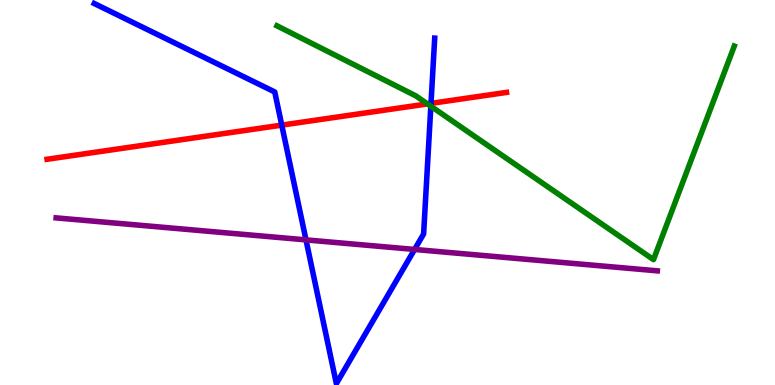[{'lines': ['blue', 'red'], 'intersections': [{'x': 3.64, 'y': 6.75}, {'x': 5.56, 'y': 7.31}]}, {'lines': ['green', 'red'], 'intersections': [{'x': 5.52, 'y': 7.3}]}, {'lines': ['purple', 'red'], 'intersections': []}, {'lines': ['blue', 'green'], 'intersections': [{'x': 5.56, 'y': 7.24}]}, {'lines': ['blue', 'purple'], 'intersections': [{'x': 3.95, 'y': 3.77}, {'x': 5.35, 'y': 3.52}]}, {'lines': ['green', 'purple'], 'intersections': []}]